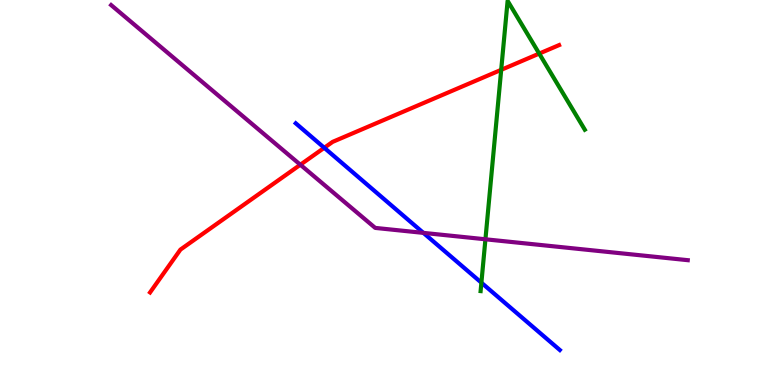[{'lines': ['blue', 'red'], 'intersections': [{'x': 4.18, 'y': 6.16}]}, {'lines': ['green', 'red'], 'intersections': [{'x': 6.47, 'y': 8.19}, {'x': 6.96, 'y': 8.61}]}, {'lines': ['purple', 'red'], 'intersections': [{'x': 3.88, 'y': 5.72}]}, {'lines': ['blue', 'green'], 'intersections': [{'x': 6.21, 'y': 2.66}]}, {'lines': ['blue', 'purple'], 'intersections': [{'x': 5.46, 'y': 3.95}]}, {'lines': ['green', 'purple'], 'intersections': [{'x': 6.26, 'y': 3.78}]}]